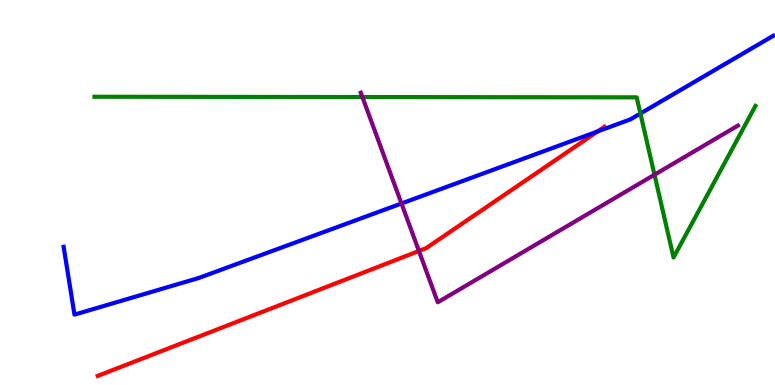[{'lines': ['blue', 'red'], 'intersections': [{'x': 7.71, 'y': 6.59}]}, {'lines': ['green', 'red'], 'intersections': []}, {'lines': ['purple', 'red'], 'intersections': [{'x': 5.41, 'y': 3.48}]}, {'lines': ['blue', 'green'], 'intersections': [{'x': 8.26, 'y': 7.05}]}, {'lines': ['blue', 'purple'], 'intersections': [{'x': 5.18, 'y': 4.71}]}, {'lines': ['green', 'purple'], 'intersections': [{'x': 4.68, 'y': 7.48}, {'x': 8.44, 'y': 5.46}]}]